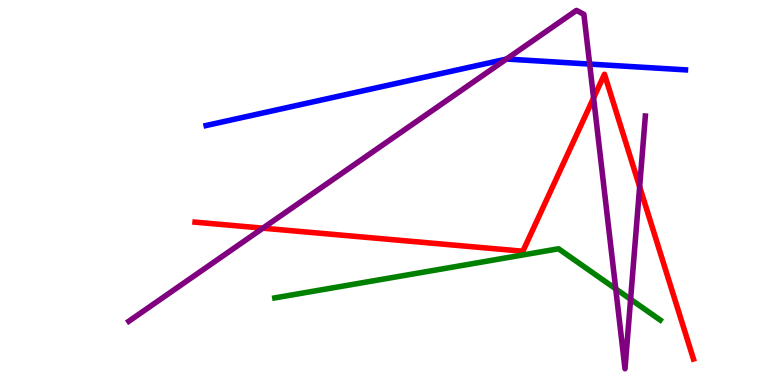[{'lines': ['blue', 'red'], 'intersections': []}, {'lines': ['green', 'red'], 'intersections': []}, {'lines': ['purple', 'red'], 'intersections': [{'x': 3.39, 'y': 4.07}, {'x': 7.66, 'y': 7.46}, {'x': 8.25, 'y': 5.15}]}, {'lines': ['blue', 'green'], 'intersections': []}, {'lines': ['blue', 'purple'], 'intersections': [{'x': 6.53, 'y': 8.47}, {'x': 7.61, 'y': 8.34}]}, {'lines': ['green', 'purple'], 'intersections': [{'x': 7.94, 'y': 2.5}, {'x': 8.14, 'y': 2.23}]}]